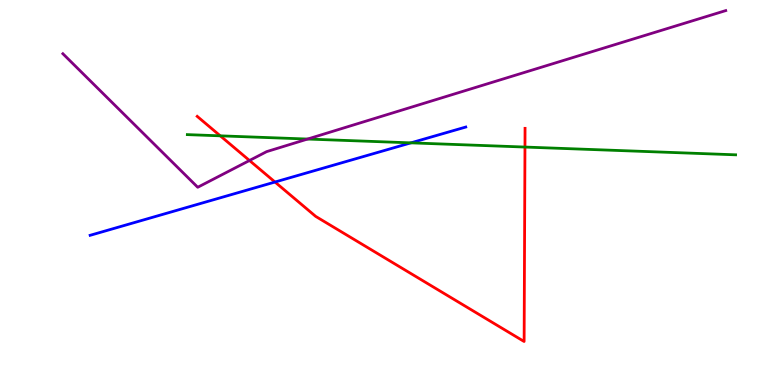[{'lines': ['blue', 'red'], 'intersections': [{'x': 3.55, 'y': 5.27}]}, {'lines': ['green', 'red'], 'intersections': [{'x': 2.84, 'y': 6.47}, {'x': 6.77, 'y': 6.18}]}, {'lines': ['purple', 'red'], 'intersections': [{'x': 3.22, 'y': 5.83}]}, {'lines': ['blue', 'green'], 'intersections': [{'x': 5.3, 'y': 6.29}]}, {'lines': ['blue', 'purple'], 'intersections': []}, {'lines': ['green', 'purple'], 'intersections': [{'x': 3.97, 'y': 6.39}]}]